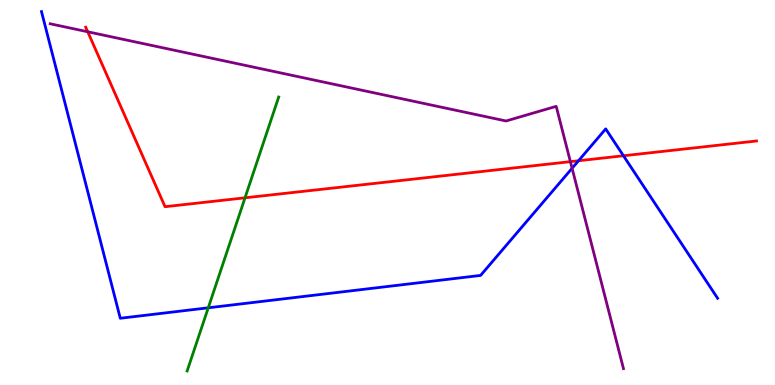[{'lines': ['blue', 'red'], 'intersections': [{'x': 7.46, 'y': 5.82}, {'x': 8.04, 'y': 5.95}]}, {'lines': ['green', 'red'], 'intersections': [{'x': 3.16, 'y': 4.86}]}, {'lines': ['purple', 'red'], 'intersections': [{'x': 1.13, 'y': 9.17}, {'x': 7.36, 'y': 5.8}]}, {'lines': ['blue', 'green'], 'intersections': [{'x': 2.69, 'y': 2.01}]}, {'lines': ['blue', 'purple'], 'intersections': [{'x': 7.38, 'y': 5.63}]}, {'lines': ['green', 'purple'], 'intersections': []}]